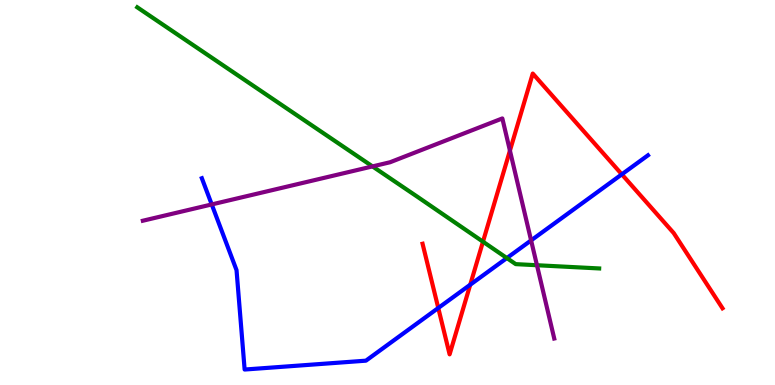[{'lines': ['blue', 'red'], 'intersections': [{'x': 5.66, 'y': 2.0}, {'x': 6.07, 'y': 2.6}, {'x': 8.02, 'y': 5.47}]}, {'lines': ['green', 'red'], 'intersections': [{'x': 6.23, 'y': 3.72}]}, {'lines': ['purple', 'red'], 'intersections': [{'x': 6.58, 'y': 6.09}]}, {'lines': ['blue', 'green'], 'intersections': [{'x': 6.54, 'y': 3.3}]}, {'lines': ['blue', 'purple'], 'intersections': [{'x': 2.73, 'y': 4.69}, {'x': 6.85, 'y': 3.76}]}, {'lines': ['green', 'purple'], 'intersections': [{'x': 4.81, 'y': 5.68}, {'x': 6.93, 'y': 3.11}]}]